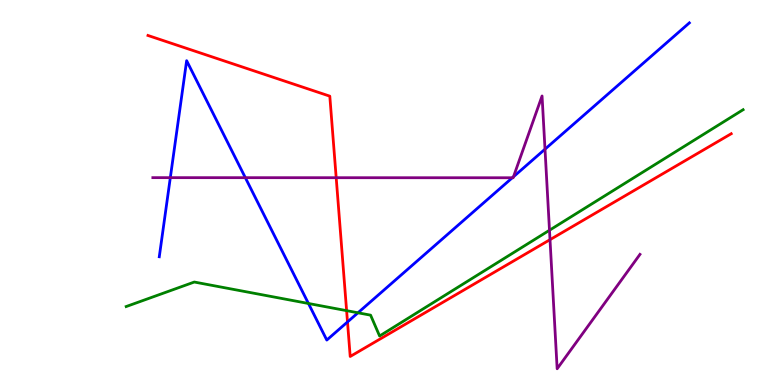[{'lines': ['blue', 'red'], 'intersections': [{'x': 4.48, 'y': 1.64}]}, {'lines': ['green', 'red'], 'intersections': [{'x': 4.47, 'y': 1.93}]}, {'lines': ['purple', 'red'], 'intersections': [{'x': 4.34, 'y': 5.38}, {'x': 7.1, 'y': 3.77}]}, {'lines': ['blue', 'green'], 'intersections': [{'x': 3.98, 'y': 2.12}, {'x': 4.62, 'y': 1.88}]}, {'lines': ['blue', 'purple'], 'intersections': [{'x': 2.2, 'y': 5.39}, {'x': 3.17, 'y': 5.39}, {'x': 6.61, 'y': 5.38}, {'x': 6.63, 'y': 5.41}, {'x': 7.03, 'y': 6.13}]}, {'lines': ['green', 'purple'], 'intersections': [{'x': 7.09, 'y': 4.02}]}]